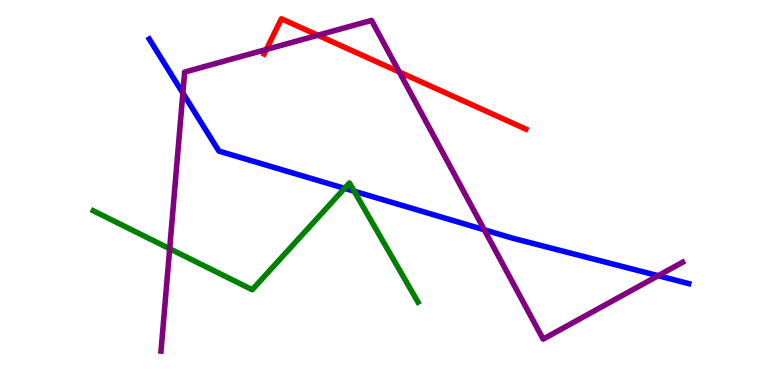[{'lines': ['blue', 'red'], 'intersections': []}, {'lines': ['green', 'red'], 'intersections': []}, {'lines': ['purple', 'red'], 'intersections': [{'x': 3.44, 'y': 8.71}, {'x': 4.1, 'y': 9.08}, {'x': 5.15, 'y': 8.13}]}, {'lines': ['blue', 'green'], 'intersections': [{'x': 4.45, 'y': 5.11}, {'x': 4.57, 'y': 5.03}]}, {'lines': ['blue', 'purple'], 'intersections': [{'x': 2.36, 'y': 7.58}, {'x': 6.25, 'y': 4.03}, {'x': 8.49, 'y': 2.84}]}, {'lines': ['green', 'purple'], 'intersections': [{'x': 2.19, 'y': 3.54}]}]